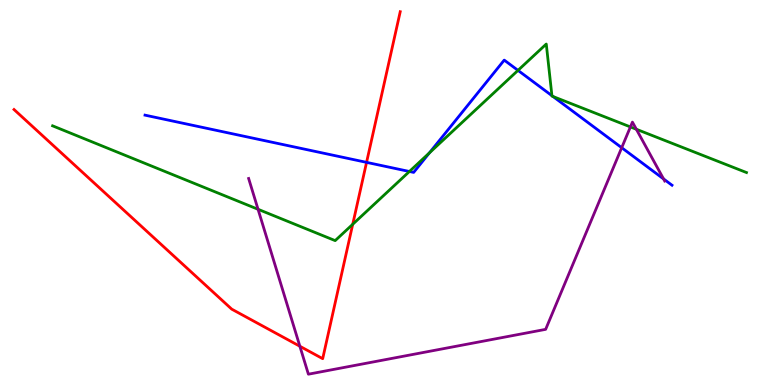[{'lines': ['blue', 'red'], 'intersections': [{'x': 4.73, 'y': 5.78}]}, {'lines': ['green', 'red'], 'intersections': [{'x': 4.55, 'y': 4.17}]}, {'lines': ['purple', 'red'], 'intersections': [{'x': 3.87, 'y': 1.01}]}, {'lines': ['blue', 'green'], 'intersections': [{'x': 5.28, 'y': 5.55}, {'x': 5.54, 'y': 6.03}, {'x': 6.68, 'y': 8.17}, {'x': 7.12, 'y': 7.51}, {'x': 7.14, 'y': 7.49}]}, {'lines': ['blue', 'purple'], 'intersections': [{'x': 8.02, 'y': 6.16}, {'x': 8.56, 'y': 5.35}]}, {'lines': ['green', 'purple'], 'intersections': [{'x': 3.33, 'y': 4.56}, {'x': 8.13, 'y': 6.7}, {'x': 8.21, 'y': 6.64}]}]